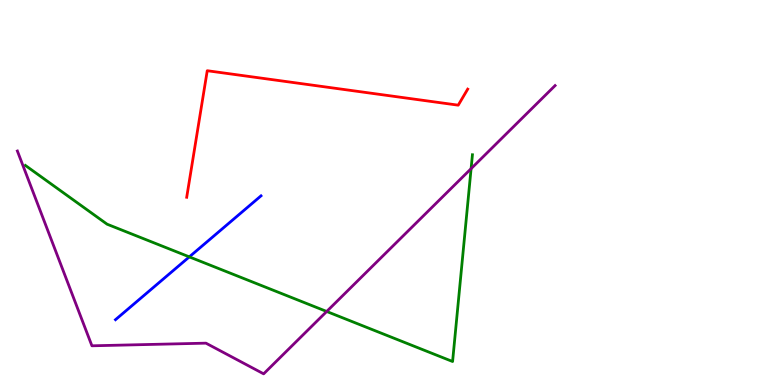[{'lines': ['blue', 'red'], 'intersections': []}, {'lines': ['green', 'red'], 'intersections': []}, {'lines': ['purple', 'red'], 'intersections': []}, {'lines': ['blue', 'green'], 'intersections': [{'x': 2.44, 'y': 3.33}]}, {'lines': ['blue', 'purple'], 'intersections': []}, {'lines': ['green', 'purple'], 'intersections': [{'x': 4.22, 'y': 1.91}, {'x': 6.08, 'y': 5.62}]}]